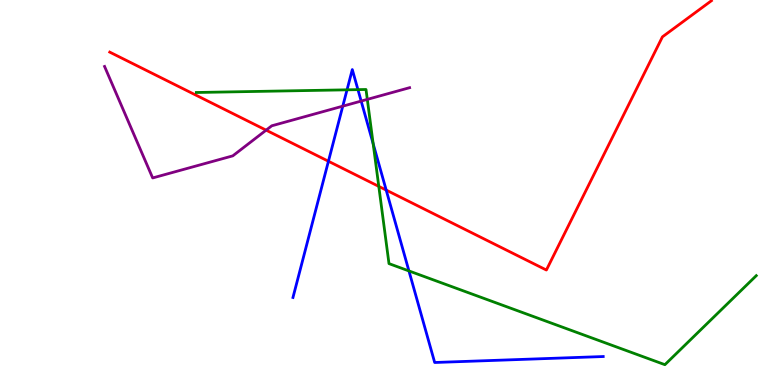[{'lines': ['blue', 'red'], 'intersections': [{'x': 4.24, 'y': 5.81}, {'x': 4.98, 'y': 5.06}]}, {'lines': ['green', 'red'], 'intersections': [{'x': 4.89, 'y': 5.16}]}, {'lines': ['purple', 'red'], 'intersections': [{'x': 3.43, 'y': 6.62}]}, {'lines': ['blue', 'green'], 'intersections': [{'x': 4.48, 'y': 7.67}, {'x': 4.62, 'y': 7.67}, {'x': 4.82, 'y': 6.27}, {'x': 5.28, 'y': 2.96}]}, {'lines': ['blue', 'purple'], 'intersections': [{'x': 4.42, 'y': 7.24}, {'x': 4.66, 'y': 7.37}]}, {'lines': ['green', 'purple'], 'intersections': [{'x': 4.74, 'y': 7.42}]}]